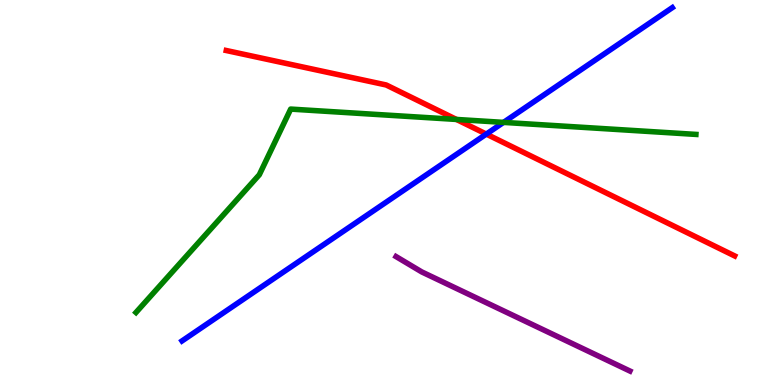[{'lines': ['blue', 'red'], 'intersections': [{'x': 6.27, 'y': 6.52}]}, {'lines': ['green', 'red'], 'intersections': [{'x': 5.89, 'y': 6.9}]}, {'lines': ['purple', 'red'], 'intersections': []}, {'lines': ['blue', 'green'], 'intersections': [{'x': 6.5, 'y': 6.82}]}, {'lines': ['blue', 'purple'], 'intersections': []}, {'lines': ['green', 'purple'], 'intersections': []}]